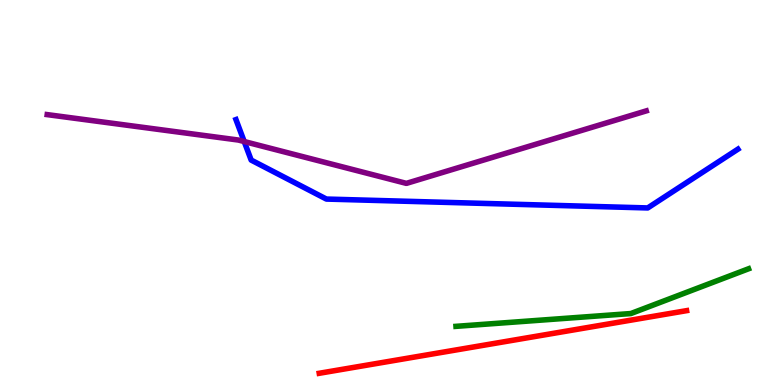[{'lines': ['blue', 'red'], 'intersections': []}, {'lines': ['green', 'red'], 'intersections': []}, {'lines': ['purple', 'red'], 'intersections': []}, {'lines': ['blue', 'green'], 'intersections': []}, {'lines': ['blue', 'purple'], 'intersections': [{'x': 3.15, 'y': 6.32}]}, {'lines': ['green', 'purple'], 'intersections': []}]